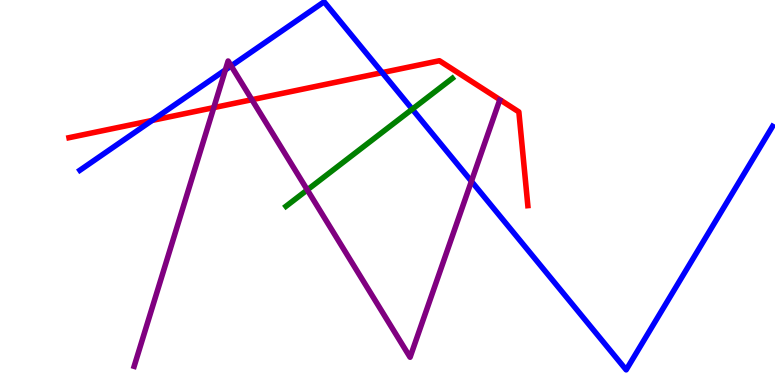[{'lines': ['blue', 'red'], 'intersections': [{'x': 1.96, 'y': 6.87}, {'x': 4.93, 'y': 8.11}]}, {'lines': ['green', 'red'], 'intersections': []}, {'lines': ['purple', 'red'], 'intersections': [{'x': 2.76, 'y': 7.2}, {'x': 3.25, 'y': 7.41}]}, {'lines': ['blue', 'green'], 'intersections': [{'x': 5.32, 'y': 7.16}]}, {'lines': ['blue', 'purple'], 'intersections': [{'x': 2.91, 'y': 8.18}, {'x': 2.98, 'y': 8.29}, {'x': 6.08, 'y': 5.29}]}, {'lines': ['green', 'purple'], 'intersections': [{'x': 3.97, 'y': 5.07}]}]